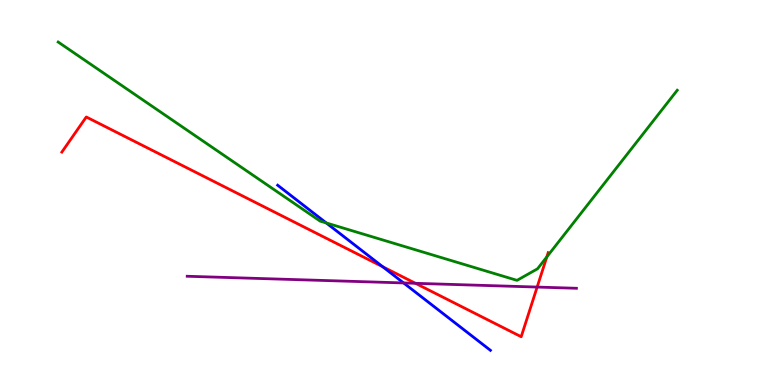[{'lines': ['blue', 'red'], 'intersections': [{'x': 4.94, 'y': 3.07}]}, {'lines': ['green', 'red'], 'intersections': [{'x': 7.06, 'y': 3.33}]}, {'lines': ['purple', 'red'], 'intersections': [{'x': 5.36, 'y': 2.64}, {'x': 6.93, 'y': 2.54}]}, {'lines': ['blue', 'green'], 'intersections': [{'x': 4.21, 'y': 4.21}]}, {'lines': ['blue', 'purple'], 'intersections': [{'x': 5.21, 'y': 2.65}]}, {'lines': ['green', 'purple'], 'intersections': []}]